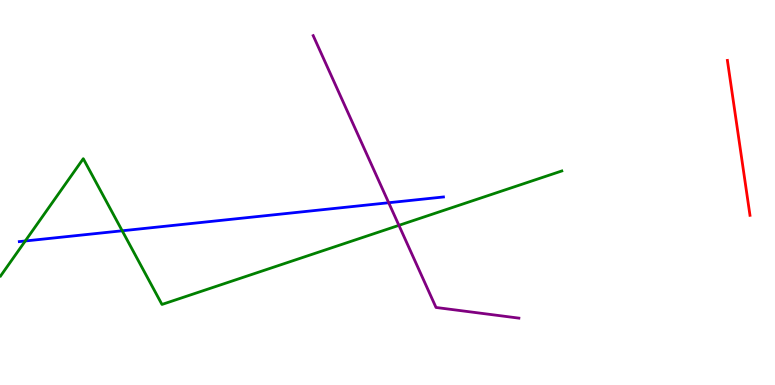[{'lines': ['blue', 'red'], 'intersections': []}, {'lines': ['green', 'red'], 'intersections': []}, {'lines': ['purple', 'red'], 'intersections': []}, {'lines': ['blue', 'green'], 'intersections': [{'x': 0.326, 'y': 3.74}, {'x': 1.58, 'y': 4.01}]}, {'lines': ['blue', 'purple'], 'intersections': [{'x': 5.02, 'y': 4.73}]}, {'lines': ['green', 'purple'], 'intersections': [{'x': 5.15, 'y': 4.15}]}]